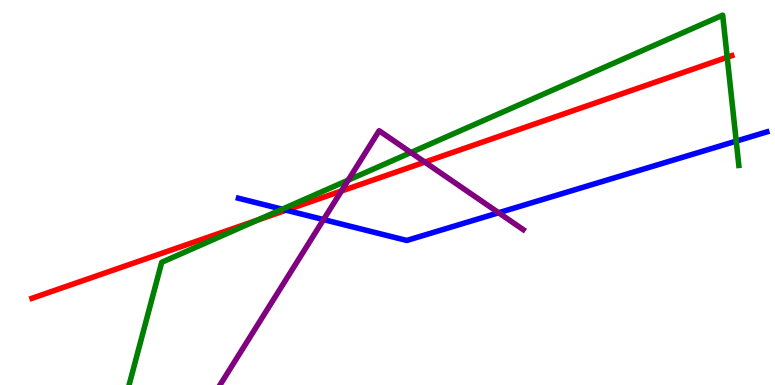[{'lines': ['blue', 'red'], 'intersections': [{'x': 3.69, 'y': 4.54}]}, {'lines': ['green', 'red'], 'intersections': [{'x': 3.32, 'y': 4.28}, {'x': 9.38, 'y': 8.51}]}, {'lines': ['purple', 'red'], 'intersections': [{'x': 4.41, 'y': 5.04}, {'x': 5.48, 'y': 5.79}]}, {'lines': ['blue', 'green'], 'intersections': [{'x': 3.64, 'y': 4.57}, {'x': 9.5, 'y': 6.33}]}, {'lines': ['blue', 'purple'], 'intersections': [{'x': 4.17, 'y': 4.3}, {'x': 6.43, 'y': 4.47}]}, {'lines': ['green', 'purple'], 'intersections': [{'x': 4.49, 'y': 5.32}, {'x': 5.3, 'y': 6.04}]}]